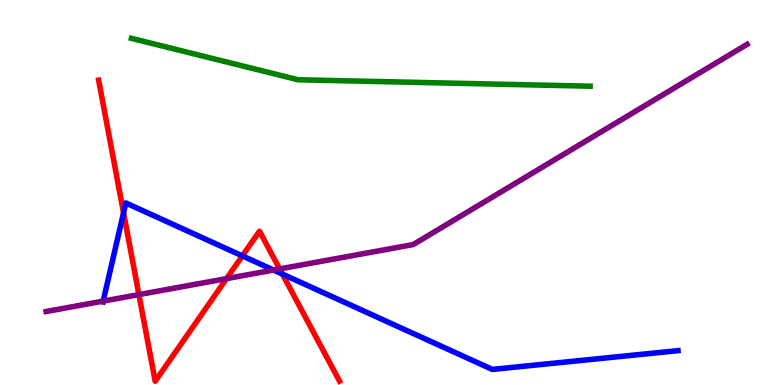[{'lines': ['blue', 'red'], 'intersections': [{'x': 1.59, 'y': 4.47}, {'x': 3.13, 'y': 3.35}, {'x': 3.64, 'y': 2.88}]}, {'lines': ['green', 'red'], 'intersections': []}, {'lines': ['purple', 'red'], 'intersections': [{'x': 1.79, 'y': 2.35}, {'x': 2.92, 'y': 2.76}, {'x': 3.61, 'y': 3.01}]}, {'lines': ['blue', 'green'], 'intersections': []}, {'lines': ['blue', 'purple'], 'intersections': [{'x': 1.33, 'y': 2.18}, {'x': 3.53, 'y': 2.99}]}, {'lines': ['green', 'purple'], 'intersections': []}]